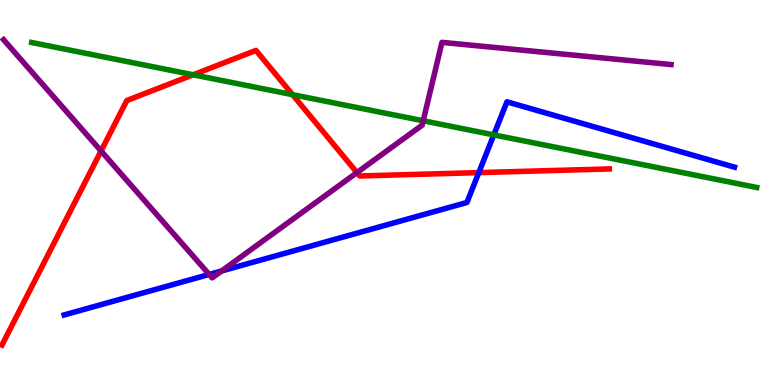[{'lines': ['blue', 'red'], 'intersections': [{'x': 6.18, 'y': 5.52}]}, {'lines': ['green', 'red'], 'intersections': [{'x': 2.49, 'y': 8.06}, {'x': 3.77, 'y': 7.54}]}, {'lines': ['purple', 'red'], 'intersections': [{'x': 1.3, 'y': 6.08}, {'x': 4.61, 'y': 5.52}]}, {'lines': ['blue', 'green'], 'intersections': [{'x': 6.37, 'y': 6.5}]}, {'lines': ['blue', 'purple'], 'intersections': [{'x': 2.7, 'y': 2.87}, {'x': 2.86, 'y': 2.96}]}, {'lines': ['green', 'purple'], 'intersections': [{'x': 5.46, 'y': 6.86}]}]